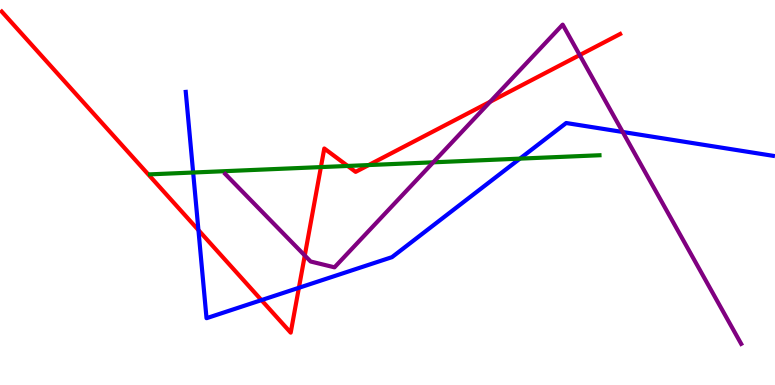[{'lines': ['blue', 'red'], 'intersections': [{'x': 2.56, 'y': 4.02}, {'x': 3.37, 'y': 2.2}, {'x': 3.86, 'y': 2.52}]}, {'lines': ['green', 'red'], 'intersections': [{'x': 4.14, 'y': 5.66}, {'x': 4.49, 'y': 5.69}, {'x': 4.76, 'y': 5.71}]}, {'lines': ['purple', 'red'], 'intersections': [{'x': 3.93, 'y': 3.36}, {'x': 6.33, 'y': 7.36}, {'x': 7.48, 'y': 8.57}]}, {'lines': ['blue', 'green'], 'intersections': [{'x': 2.49, 'y': 5.52}, {'x': 6.71, 'y': 5.88}]}, {'lines': ['blue', 'purple'], 'intersections': [{'x': 8.03, 'y': 6.57}]}, {'lines': ['green', 'purple'], 'intersections': [{'x': 5.59, 'y': 5.78}]}]